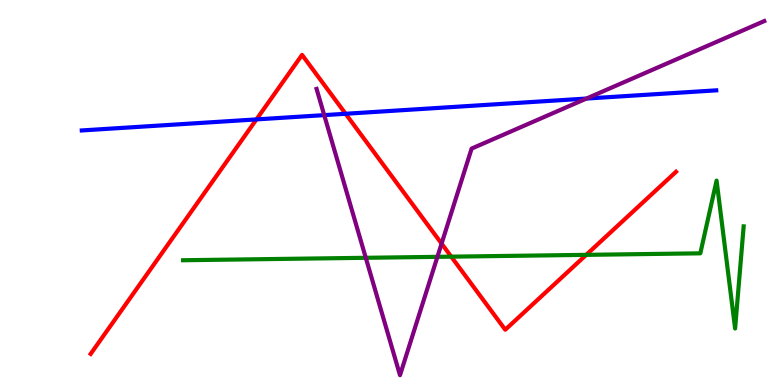[{'lines': ['blue', 'red'], 'intersections': [{'x': 3.31, 'y': 6.9}, {'x': 4.46, 'y': 7.04}]}, {'lines': ['green', 'red'], 'intersections': [{'x': 5.82, 'y': 3.33}, {'x': 7.56, 'y': 3.38}]}, {'lines': ['purple', 'red'], 'intersections': [{'x': 5.7, 'y': 3.67}]}, {'lines': ['blue', 'green'], 'intersections': []}, {'lines': ['blue', 'purple'], 'intersections': [{'x': 4.18, 'y': 7.01}, {'x': 7.57, 'y': 7.44}]}, {'lines': ['green', 'purple'], 'intersections': [{'x': 4.72, 'y': 3.3}, {'x': 5.64, 'y': 3.33}]}]